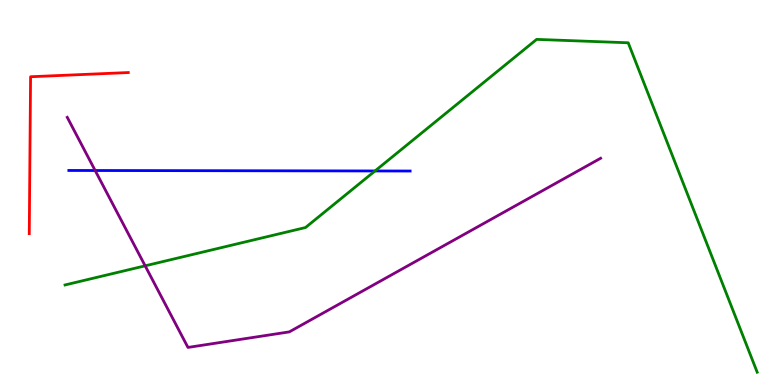[{'lines': ['blue', 'red'], 'intersections': []}, {'lines': ['green', 'red'], 'intersections': []}, {'lines': ['purple', 'red'], 'intersections': []}, {'lines': ['blue', 'green'], 'intersections': [{'x': 4.84, 'y': 5.56}]}, {'lines': ['blue', 'purple'], 'intersections': [{'x': 1.23, 'y': 5.57}]}, {'lines': ['green', 'purple'], 'intersections': [{'x': 1.87, 'y': 3.1}]}]